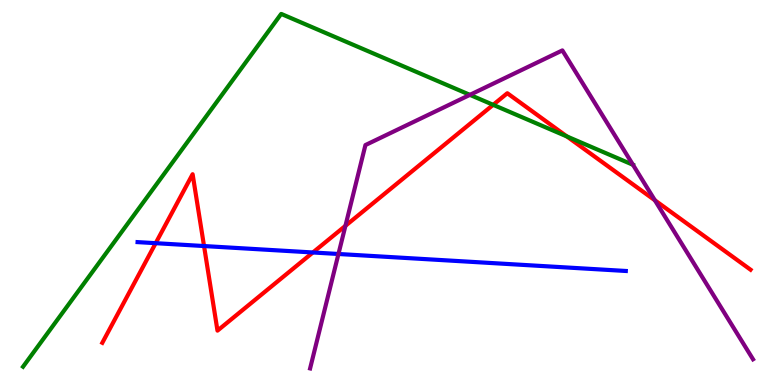[{'lines': ['blue', 'red'], 'intersections': [{'x': 2.01, 'y': 3.68}, {'x': 2.63, 'y': 3.61}, {'x': 4.04, 'y': 3.44}]}, {'lines': ['green', 'red'], 'intersections': [{'x': 6.36, 'y': 7.28}, {'x': 7.32, 'y': 6.46}]}, {'lines': ['purple', 'red'], 'intersections': [{'x': 4.46, 'y': 4.13}, {'x': 8.45, 'y': 4.8}]}, {'lines': ['blue', 'green'], 'intersections': []}, {'lines': ['blue', 'purple'], 'intersections': [{'x': 4.37, 'y': 3.4}]}, {'lines': ['green', 'purple'], 'intersections': [{'x': 6.06, 'y': 7.54}, {'x': 8.17, 'y': 5.72}]}]